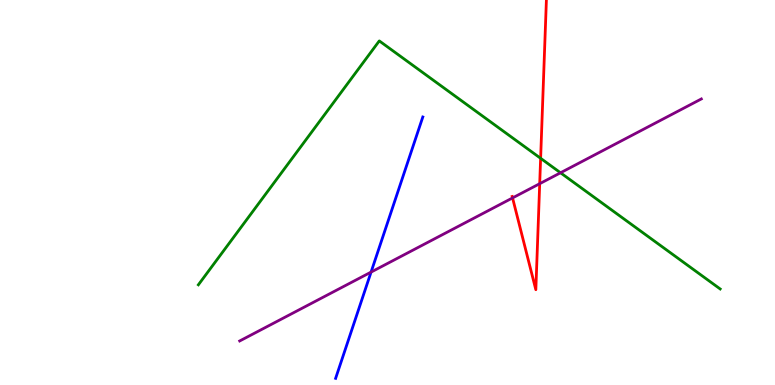[{'lines': ['blue', 'red'], 'intersections': []}, {'lines': ['green', 'red'], 'intersections': [{'x': 6.98, 'y': 5.89}]}, {'lines': ['purple', 'red'], 'intersections': [{'x': 6.61, 'y': 4.86}, {'x': 6.96, 'y': 5.23}]}, {'lines': ['blue', 'green'], 'intersections': []}, {'lines': ['blue', 'purple'], 'intersections': [{'x': 4.79, 'y': 2.93}]}, {'lines': ['green', 'purple'], 'intersections': [{'x': 7.23, 'y': 5.51}]}]